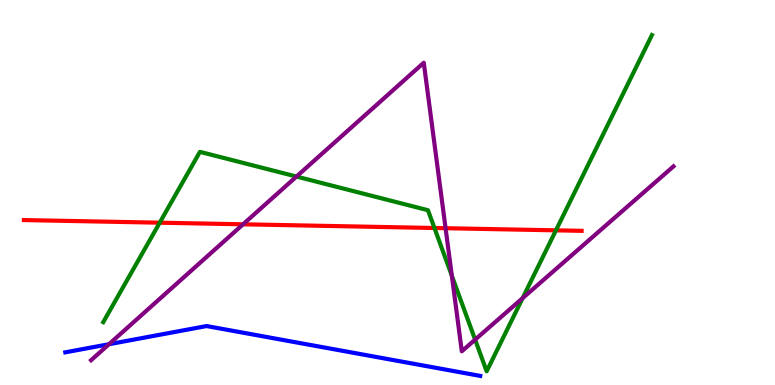[{'lines': ['blue', 'red'], 'intersections': []}, {'lines': ['green', 'red'], 'intersections': [{'x': 2.06, 'y': 4.22}, {'x': 5.61, 'y': 4.08}, {'x': 7.17, 'y': 4.02}]}, {'lines': ['purple', 'red'], 'intersections': [{'x': 3.14, 'y': 4.17}, {'x': 5.75, 'y': 4.07}]}, {'lines': ['blue', 'green'], 'intersections': []}, {'lines': ['blue', 'purple'], 'intersections': [{'x': 1.41, 'y': 1.06}]}, {'lines': ['green', 'purple'], 'intersections': [{'x': 3.83, 'y': 5.41}, {'x': 5.83, 'y': 2.84}, {'x': 6.13, 'y': 1.18}, {'x': 6.74, 'y': 2.26}]}]